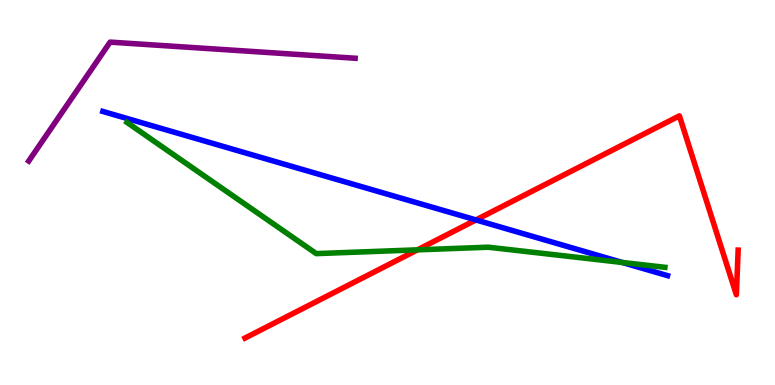[{'lines': ['blue', 'red'], 'intersections': [{'x': 6.14, 'y': 4.29}]}, {'lines': ['green', 'red'], 'intersections': [{'x': 5.39, 'y': 3.51}]}, {'lines': ['purple', 'red'], 'intersections': []}, {'lines': ['blue', 'green'], 'intersections': [{'x': 8.03, 'y': 3.18}]}, {'lines': ['blue', 'purple'], 'intersections': []}, {'lines': ['green', 'purple'], 'intersections': []}]